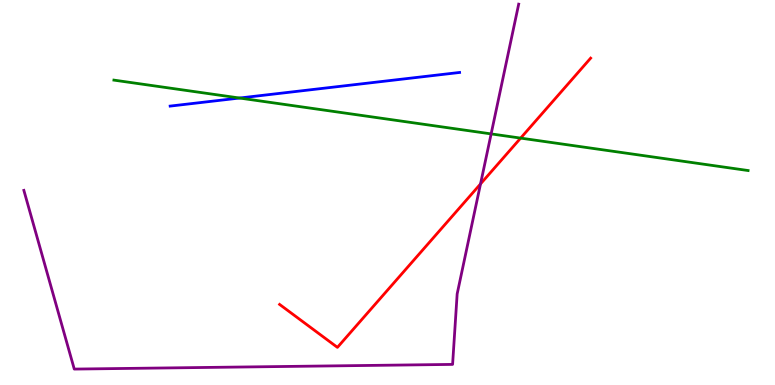[{'lines': ['blue', 'red'], 'intersections': []}, {'lines': ['green', 'red'], 'intersections': [{'x': 6.72, 'y': 6.41}]}, {'lines': ['purple', 'red'], 'intersections': [{'x': 6.2, 'y': 5.22}]}, {'lines': ['blue', 'green'], 'intersections': [{'x': 3.09, 'y': 7.45}]}, {'lines': ['blue', 'purple'], 'intersections': []}, {'lines': ['green', 'purple'], 'intersections': [{'x': 6.34, 'y': 6.52}]}]